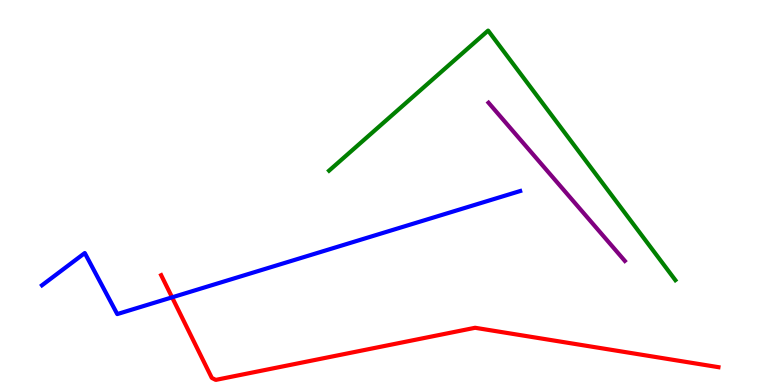[{'lines': ['blue', 'red'], 'intersections': [{'x': 2.22, 'y': 2.28}]}, {'lines': ['green', 'red'], 'intersections': []}, {'lines': ['purple', 'red'], 'intersections': []}, {'lines': ['blue', 'green'], 'intersections': []}, {'lines': ['blue', 'purple'], 'intersections': []}, {'lines': ['green', 'purple'], 'intersections': []}]